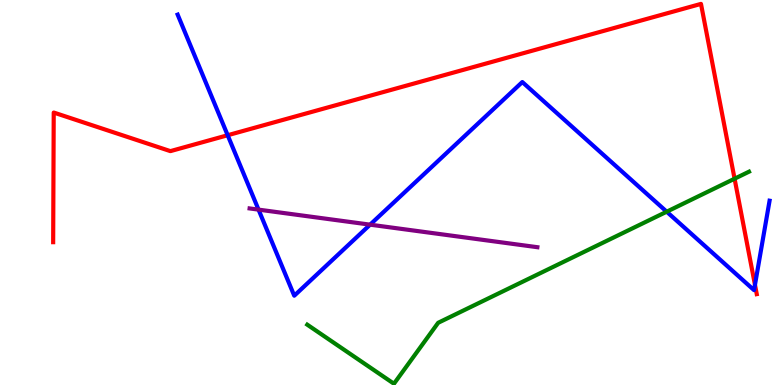[{'lines': ['blue', 'red'], 'intersections': [{'x': 2.94, 'y': 6.49}, {'x': 9.74, 'y': 2.6}]}, {'lines': ['green', 'red'], 'intersections': [{'x': 9.48, 'y': 5.36}]}, {'lines': ['purple', 'red'], 'intersections': []}, {'lines': ['blue', 'green'], 'intersections': [{'x': 8.6, 'y': 4.5}]}, {'lines': ['blue', 'purple'], 'intersections': [{'x': 3.34, 'y': 4.56}, {'x': 4.78, 'y': 4.16}]}, {'lines': ['green', 'purple'], 'intersections': []}]